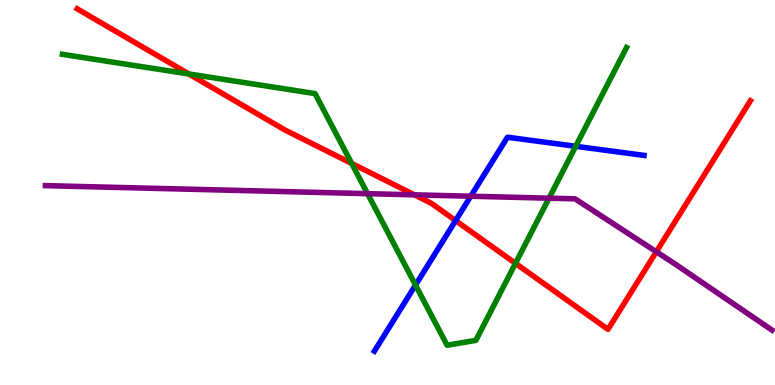[{'lines': ['blue', 'red'], 'intersections': [{'x': 5.88, 'y': 4.27}]}, {'lines': ['green', 'red'], 'intersections': [{'x': 2.44, 'y': 8.08}, {'x': 4.54, 'y': 5.76}, {'x': 6.65, 'y': 3.16}]}, {'lines': ['purple', 'red'], 'intersections': [{'x': 5.35, 'y': 4.94}, {'x': 8.47, 'y': 3.46}]}, {'lines': ['blue', 'green'], 'intersections': [{'x': 5.36, 'y': 2.6}, {'x': 7.43, 'y': 6.2}]}, {'lines': ['blue', 'purple'], 'intersections': [{'x': 6.07, 'y': 4.9}]}, {'lines': ['green', 'purple'], 'intersections': [{'x': 4.74, 'y': 4.97}, {'x': 7.08, 'y': 4.85}]}]